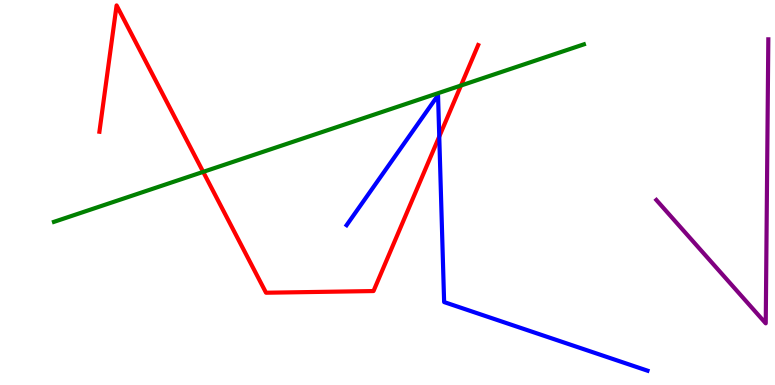[{'lines': ['blue', 'red'], 'intersections': [{'x': 5.67, 'y': 6.45}]}, {'lines': ['green', 'red'], 'intersections': [{'x': 2.62, 'y': 5.54}, {'x': 5.95, 'y': 7.78}]}, {'lines': ['purple', 'red'], 'intersections': []}, {'lines': ['blue', 'green'], 'intersections': []}, {'lines': ['blue', 'purple'], 'intersections': []}, {'lines': ['green', 'purple'], 'intersections': []}]